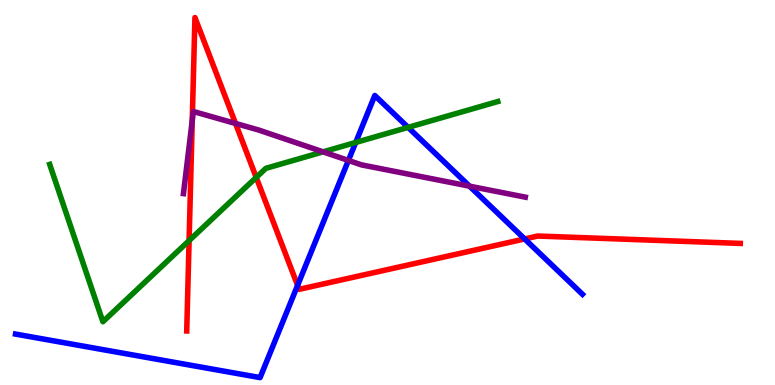[{'lines': ['blue', 'red'], 'intersections': [{'x': 3.84, 'y': 2.59}, {'x': 6.77, 'y': 3.79}]}, {'lines': ['green', 'red'], 'intersections': [{'x': 2.44, 'y': 3.75}, {'x': 3.31, 'y': 5.39}]}, {'lines': ['purple', 'red'], 'intersections': [{'x': 2.48, 'y': 6.87}, {'x': 3.04, 'y': 6.79}]}, {'lines': ['blue', 'green'], 'intersections': [{'x': 4.59, 'y': 6.3}, {'x': 5.27, 'y': 6.69}]}, {'lines': ['blue', 'purple'], 'intersections': [{'x': 4.5, 'y': 5.83}, {'x': 6.06, 'y': 5.16}]}, {'lines': ['green', 'purple'], 'intersections': [{'x': 4.17, 'y': 6.06}]}]